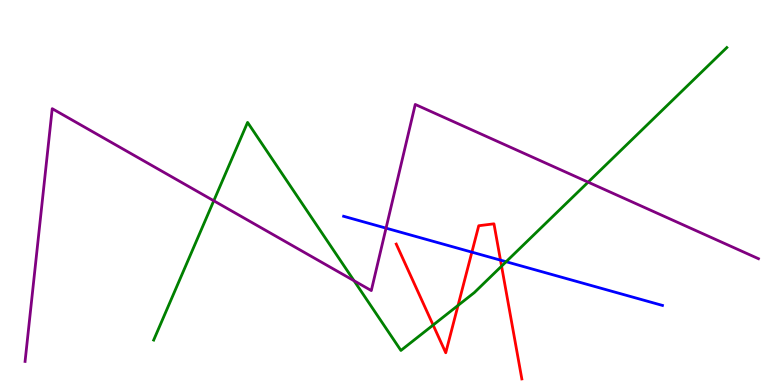[{'lines': ['blue', 'red'], 'intersections': [{'x': 6.09, 'y': 3.45}, {'x': 6.46, 'y': 3.24}]}, {'lines': ['green', 'red'], 'intersections': [{'x': 5.59, 'y': 1.56}, {'x': 5.91, 'y': 2.07}, {'x': 6.47, 'y': 3.09}]}, {'lines': ['purple', 'red'], 'intersections': []}, {'lines': ['blue', 'green'], 'intersections': [{'x': 6.53, 'y': 3.2}]}, {'lines': ['blue', 'purple'], 'intersections': [{'x': 4.98, 'y': 4.07}]}, {'lines': ['green', 'purple'], 'intersections': [{'x': 2.76, 'y': 4.79}, {'x': 4.57, 'y': 2.71}, {'x': 7.59, 'y': 5.27}]}]